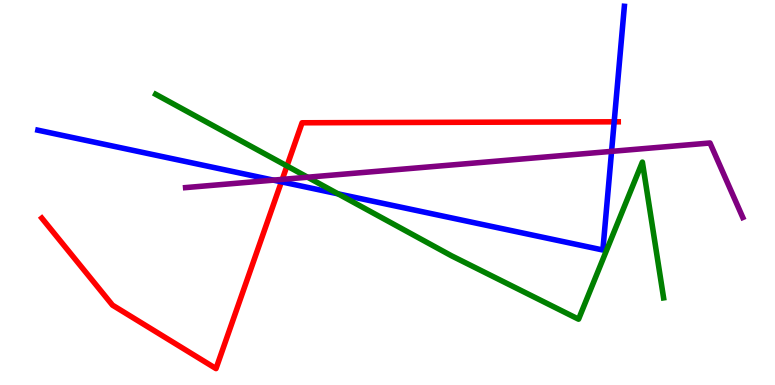[{'lines': ['blue', 'red'], 'intersections': [{'x': 3.63, 'y': 5.28}, {'x': 7.92, 'y': 6.84}]}, {'lines': ['green', 'red'], 'intersections': [{'x': 3.7, 'y': 5.69}]}, {'lines': ['purple', 'red'], 'intersections': [{'x': 3.64, 'y': 5.34}]}, {'lines': ['blue', 'green'], 'intersections': [{'x': 4.36, 'y': 4.97}]}, {'lines': ['blue', 'purple'], 'intersections': [{'x': 3.53, 'y': 5.32}, {'x': 7.89, 'y': 6.07}]}, {'lines': ['green', 'purple'], 'intersections': [{'x': 3.97, 'y': 5.4}]}]